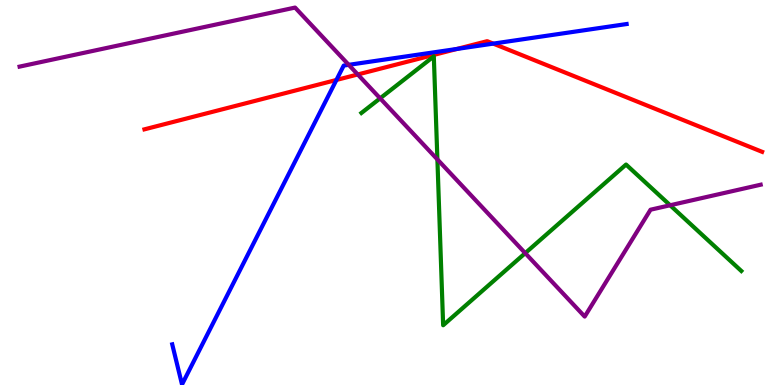[{'lines': ['blue', 'red'], 'intersections': [{'x': 4.34, 'y': 7.92}, {'x': 5.9, 'y': 8.73}, {'x': 6.36, 'y': 8.87}]}, {'lines': ['green', 'red'], 'intersections': []}, {'lines': ['purple', 'red'], 'intersections': [{'x': 4.62, 'y': 8.07}]}, {'lines': ['blue', 'green'], 'intersections': []}, {'lines': ['blue', 'purple'], 'intersections': [{'x': 4.5, 'y': 8.32}]}, {'lines': ['green', 'purple'], 'intersections': [{'x': 4.9, 'y': 7.45}, {'x': 5.64, 'y': 5.86}, {'x': 6.78, 'y': 3.43}, {'x': 8.65, 'y': 4.67}]}]